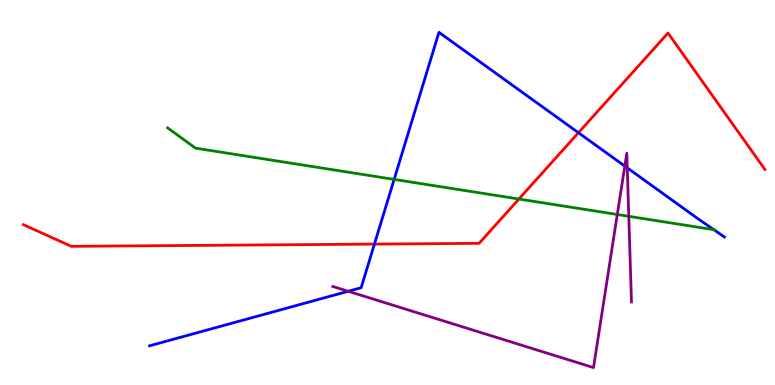[{'lines': ['blue', 'red'], 'intersections': [{'x': 4.83, 'y': 3.66}, {'x': 7.46, 'y': 6.55}]}, {'lines': ['green', 'red'], 'intersections': [{'x': 6.7, 'y': 4.83}]}, {'lines': ['purple', 'red'], 'intersections': []}, {'lines': ['blue', 'green'], 'intersections': [{'x': 5.09, 'y': 5.34}, {'x': 9.21, 'y': 4.03}]}, {'lines': ['blue', 'purple'], 'intersections': [{'x': 4.49, 'y': 2.43}, {'x': 8.06, 'y': 5.69}, {'x': 8.09, 'y': 5.64}]}, {'lines': ['green', 'purple'], 'intersections': [{'x': 7.96, 'y': 4.43}, {'x': 8.11, 'y': 4.38}]}]